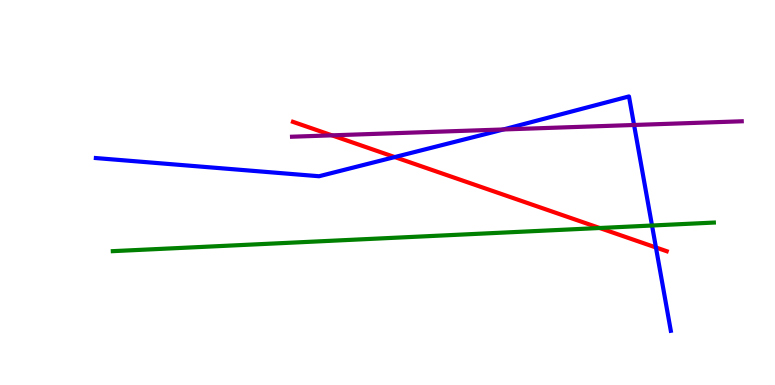[{'lines': ['blue', 'red'], 'intersections': [{'x': 5.09, 'y': 5.92}, {'x': 8.46, 'y': 3.57}]}, {'lines': ['green', 'red'], 'intersections': [{'x': 7.74, 'y': 4.08}]}, {'lines': ['purple', 'red'], 'intersections': [{'x': 4.28, 'y': 6.48}]}, {'lines': ['blue', 'green'], 'intersections': [{'x': 8.41, 'y': 4.14}]}, {'lines': ['blue', 'purple'], 'intersections': [{'x': 6.49, 'y': 6.64}, {'x': 8.18, 'y': 6.75}]}, {'lines': ['green', 'purple'], 'intersections': []}]